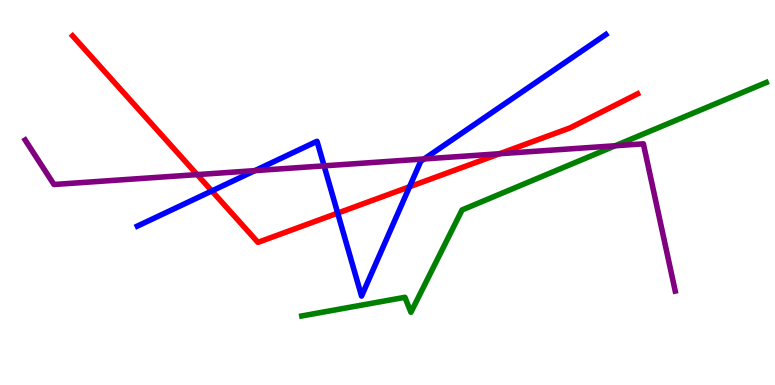[{'lines': ['blue', 'red'], 'intersections': [{'x': 2.73, 'y': 5.04}, {'x': 4.36, 'y': 4.46}, {'x': 5.28, 'y': 5.15}]}, {'lines': ['green', 'red'], 'intersections': []}, {'lines': ['purple', 'red'], 'intersections': [{'x': 2.54, 'y': 5.46}, {'x': 6.45, 'y': 6.01}]}, {'lines': ['blue', 'green'], 'intersections': []}, {'lines': ['blue', 'purple'], 'intersections': [{'x': 3.29, 'y': 5.57}, {'x': 4.18, 'y': 5.69}, {'x': 5.47, 'y': 5.87}]}, {'lines': ['green', 'purple'], 'intersections': [{'x': 7.94, 'y': 6.21}]}]